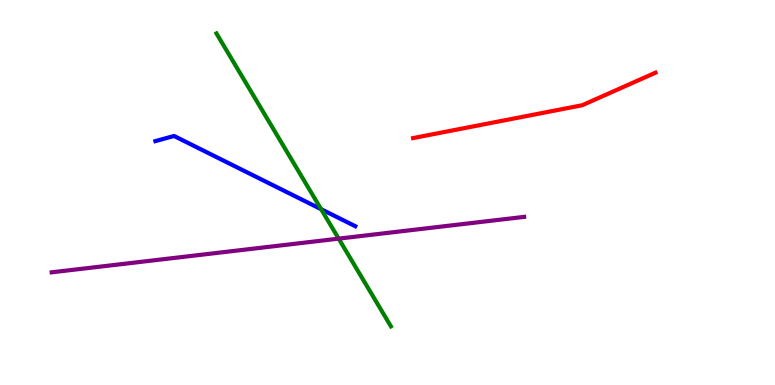[{'lines': ['blue', 'red'], 'intersections': []}, {'lines': ['green', 'red'], 'intersections': []}, {'lines': ['purple', 'red'], 'intersections': []}, {'lines': ['blue', 'green'], 'intersections': [{'x': 4.14, 'y': 4.57}]}, {'lines': ['blue', 'purple'], 'intersections': []}, {'lines': ['green', 'purple'], 'intersections': [{'x': 4.37, 'y': 3.8}]}]